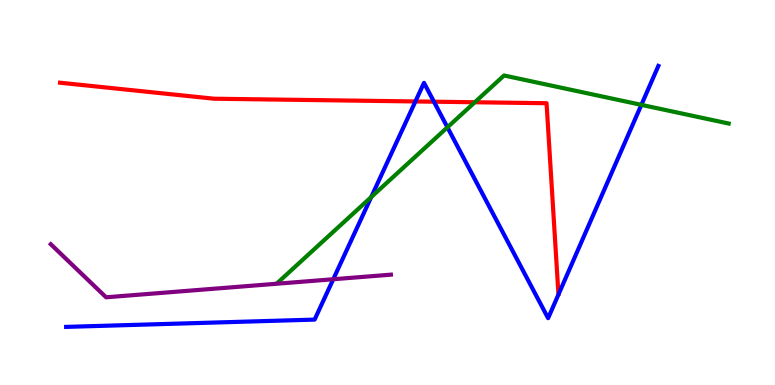[{'lines': ['blue', 'red'], 'intersections': [{'x': 5.36, 'y': 7.36}, {'x': 5.6, 'y': 7.36}]}, {'lines': ['green', 'red'], 'intersections': [{'x': 6.13, 'y': 7.34}]}, {'lines': ['purple', 'red'], 'intersections': []}, {'lines': ['blue', 'green'], 'intersections': [{'x': 4.79, 'y': 4.88}, {'x': 5.77, 'y': 6.69}, {'x': 8.28, 'y': 7.28}]}, {'lines': ['blue', 'purple'], 'intersections': [{'x': 4.3, 'y': 2.75}]}, {'lines': ['green', 'purple'], 'intersections': []}]